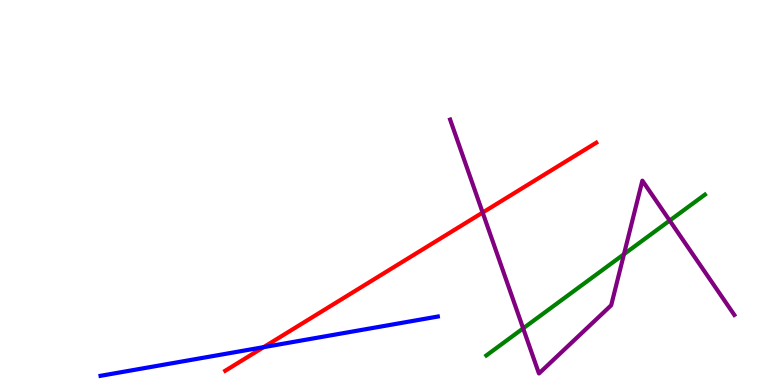[{'lines': ['blue', 'red'], 'intersections': [{'x': 3.4, 'y': 0.983}]}, {'lines': ['green', 'red'], 'intersections': []}, {'lines': ['purple', 'red'], 'intersections': [{'x': 6.23, 'y': 4.48}]}, {'lines': ['blue', 'green'], 'intersections': []}, {'lines': ['blue', 'purple'], 'intersections': []}, {'lines': ['green', 'purple'], 'intersections': [{'x': 6.75, 'y': 1.47}, {'x': 8.05, 'y': 3.4}, {'x': 8.64, 'y': 4.27}]}]